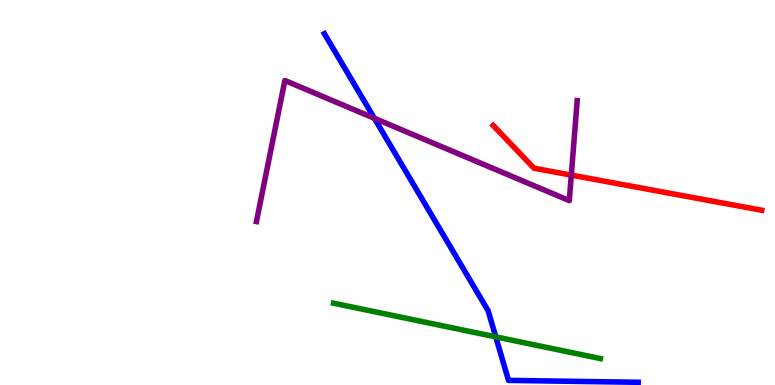[{'lines': ['blue', 'red'], 'intersections': []}, {'lines': ['green', 'red'], 'intersections': []}, {'lines': ['purple', 'red'], 'intersections': [{'x': 7.37, 'y': 5.45}]}, {'lines': ['blue', 'green'], 'intersections': [{'x': 6.4, 'y': 1.25}]}, {'lines': ['blue', 'purple'], 'intersections': [{'x': 4.83, 'y': 6.93}]}, {'lines': ['green', 'purple'], 'intersections': []}]